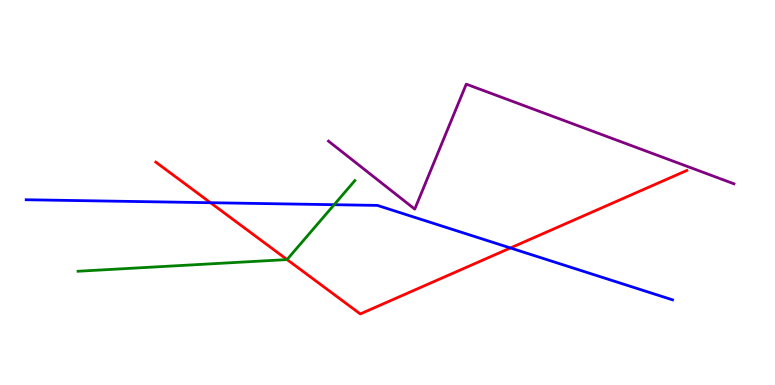[{'lines': ['blue', 'red'], 'intersections': [{'x': 2.72, 'y': 4.73}, {'x': 6.59, 'y': 3.56}]}, {'lines': ['green', 'red'], 'intersections': [{'x': 3.7, 'y': 3.26}]}, {'lines': ['purple', 'red'], 'intersections': []}, {'lines': ['blue', 'green'], 'intersections': [{'x': 4.31, 'y': 4.68}]}, {'lines': ['blue', 'purple'], 'intersections': []}, {'lines': ['green', 'purple'], 'intersections': []}]